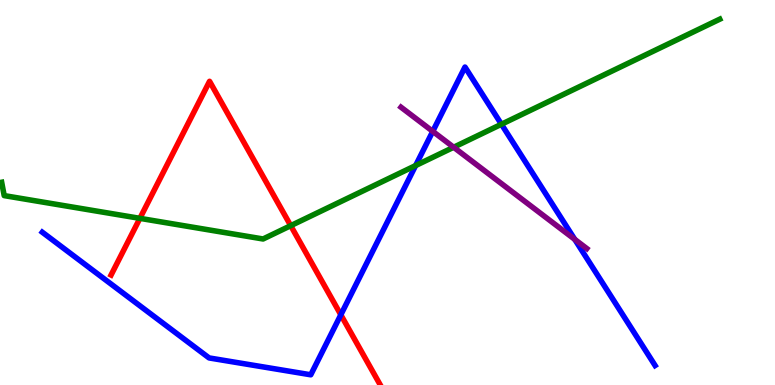[{'lines': ['blue', 'red'], 'intersections': [{'x': 4.4, 'y': 1.82}]}, {'lines': ['green', 'red'], 'intersections': [{'x': 1.8, 'y': 4.33}, {'x': 3.75, 'y': 4.14}]}, {'lines': ['purple', 'red'], 'intersections': []}, {'lines': ['blue', 'green'], 'intersections': [{'x': 5.36, 'y': 5.7}, {'x': 6.47, 'y': 6.77}]}, {'lines': ['blue', 'purple'], 'intersections': [{'x': 5.58, 'y': 6.59}, {'x': 7.42, 'y': 3.78}]}, {'lines': ['green', 'purple'], 'intersections': [{'x': 5.85, 'y': 6.18}]}]